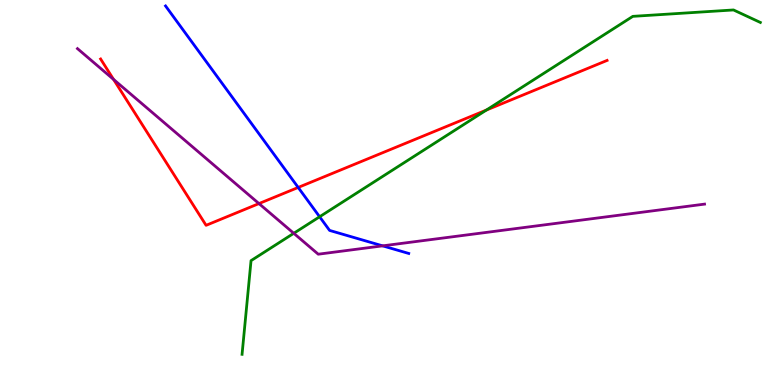[{'lines': ['blue', 'red'], 'intersections': [{'x': 3.85, 'y': 5.13}]}, {'lines': ['green', 'red'], 'intersections': [{'x': 6.28, 'y': 7.14}]}, {'lines': ['purple', 'red'], 'intersections': [{'x': 1.47, 'y': 7.94}, {'x': 3.34, 'y': 4.71}]}, {'lines': ['blue', 'green'], 'intersections': [{'x': 4.12, 'y': 4.37}]}, {'lines': ['blue', 'purple'], 'intersections': [{'x': 4.94, 'y': 3.61}]}, {'lines': ['green', 'purple'], 'intersections': [{'x': 3.79, 'y': 3.94}]}]